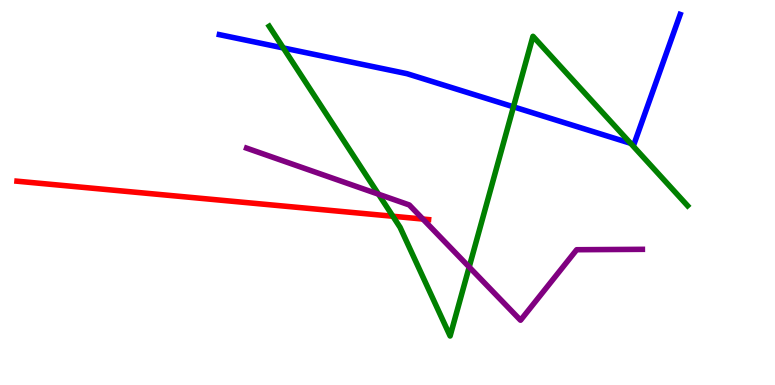[{'lines': ['blue', 'red'], 'intersections': []}, {'lines': ['green', 'red'], 'intersections': [{'x': 5.07, 'y': 4.38}]}, {'lines': ['purple', 'red'], 'intersections': [{'x': 5.46, 'y': 4.31}]}, {'lines': ['blue', 'green'], 'intersections': [{'x': 3.66, 'y': 8.75}, {'x': 6.63, 'y': 7.23}, {'x': 8.14, 'y': 6.28}]}, {'lines': ['blue', 'purple'], 'intersections': []}, {'lines': ['green', 'purple'], 'intersections': [{'x': 4.88, 'y': 4.96}, {'x': 6.05, 'y': 3.06}]}]